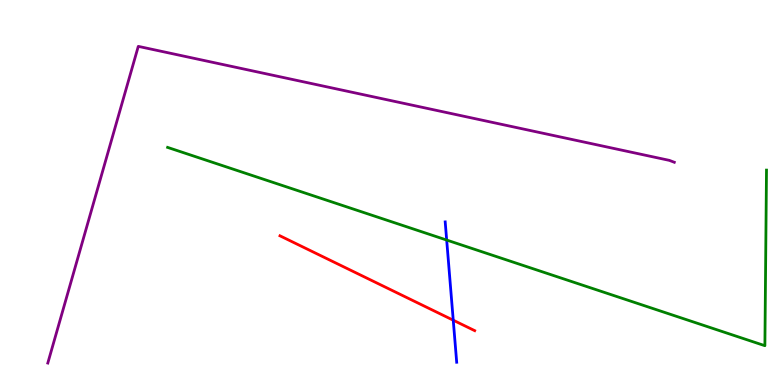[{'lines': ['blue', 'red'], 'intersections': [{'x': 5.85, 'y': 1.68}]}, {'lines': ['green', 'red'], 'intersections': []}, {'lines': ['purple', 'red'], 'intersections': []}, {'lines': ['blue', 'green'], 'intersections': [{'x': 5.76, 'y': 3.76}]}, {'lines': ['blue', 'purple'], 'intersections': []}, {'lines': ['green', 'purple'], 'intersections': []}]